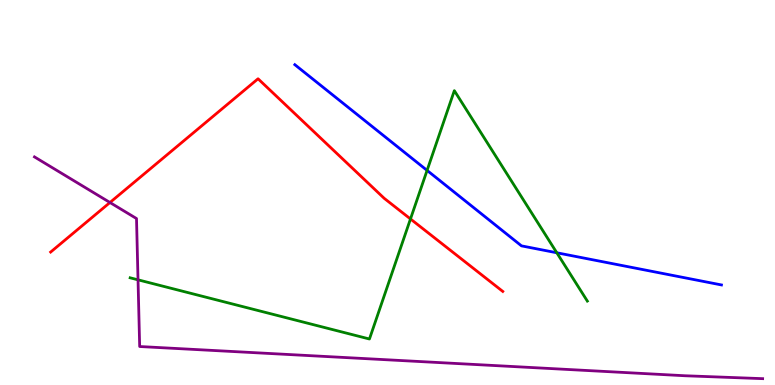[{'lines': ['blue', 'red'], 'intersections': []}, {'lines': ['green', 'red'], 'intersections': [{'x': 5.3, 'y': 4.31}]}, {'lines': ['purple', 'red'], 'intersections': [{'x': 1.42, 'y': 4.74}]}, {'lines': ['blue', 'green'], 'intersections': [{'x': 5.51, 'y': 5.57}, {'x': 7.18, 'y': 3.43}]}, {'lines': ['blue', 'purple'], 'intersections': []}, {'lines': ['green', 'purple'], 'intersections': [{'x': 1.78, 'y': 2.73}]}]